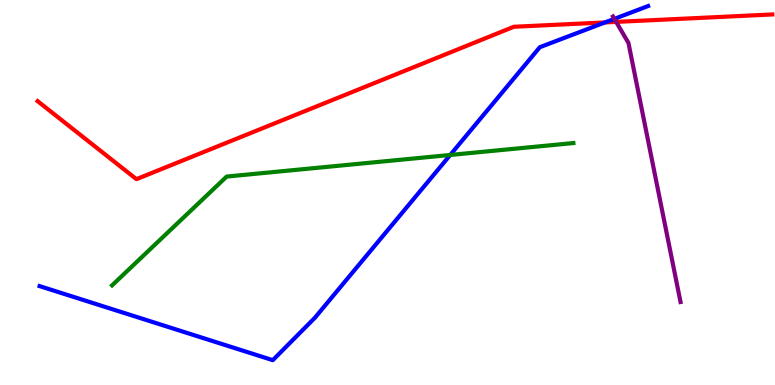[{'lines': ['blue', 'red'], 'intersections': [{'x': 7.81, 'y': 9.42}]}, {'lines': ['green', 'red'], 'intersections': []}, {'lines': ['purple', 'red'], 'intersections': [{'x': 7.95, 'y': 9.43}]}, {'lines': ['blue', 'green'], 'intersections': [{'x': 5.81, 'y': 5.98}]}, {'lines': ['blue', 'purple'], 'intersections': [{'x': 7.93, 'y': 9.51}]}, {'lines': ['green', 'purple'], 'intersections': []}]